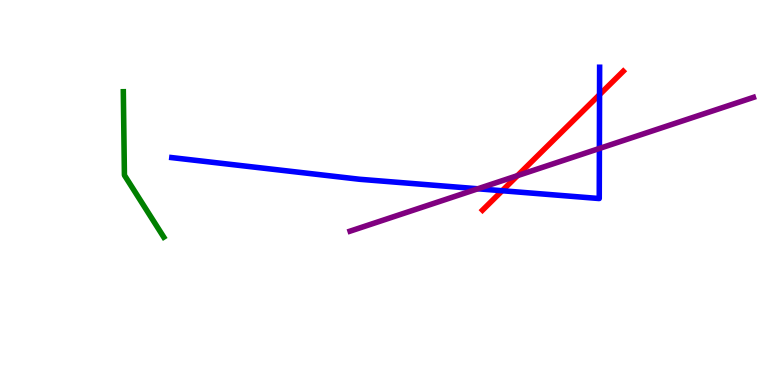[{'lines': ['blue', 'red'], 'intersections': [{'x': 6.48, 'y': 5.05}, {'x': 7.74, 'y': 7.54}]}, {'lines': ['green', 'red'], 'intersections': []}, {'lines': ['purple', 'red'], 'intersections': [{'x': 6.68, 'y': 5.44}]}, {'lines': ['blue', 'green'], 'intersections': []}, {'lines': ['blue', 'purple'], 'intersections': [{'x': 6.17, 'y': 5.1}, {'x': 7.73, 'y': 6.14}]}, {'lines': ['green', 'purple'], 'intersections': []}]